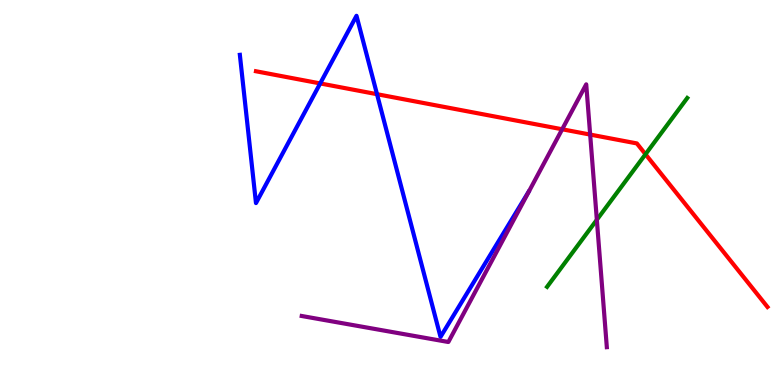[{'lines': ['blue', 'red'], 'intersections': [{'x': 4.13, 'y': 7.83}, {'x': 4.86, 'y': 7.55}]}, {'lines': ['green', 'red'], 'intersections': [{'x': 8.33, 'y': 5.99}]}, {'lines': ['purple', 'red'], 'intersections': [{'x': 7.25, 'y': 6.64}, {'x': 7.62, 'y': 6.5}]}, {'lines': ['blue', 'green'], 'intersections': []}, {'lines': ['blue', 'purple'], 'intersections': []}, {'lines': ['green', 'purple'], 'intersections': [{'x': 7.7, 'y': 4.29}]}]